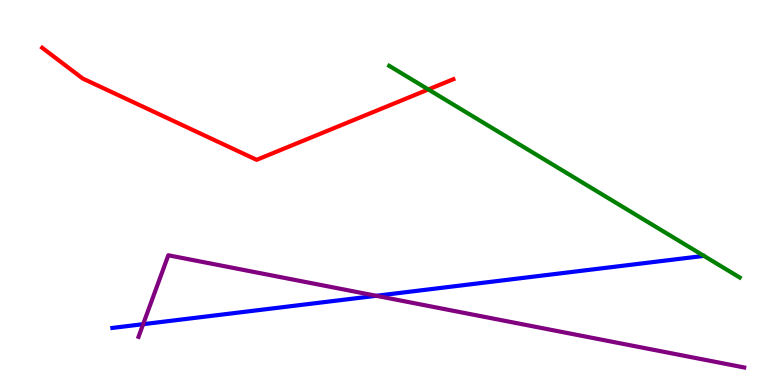[{'lines': ['blue', 'red'], 'intersections': []}, {'lines': ['green', 'red'], 'intersections': [{'x': 5.53, 'y': 7.68}]}, {'lines': ['purple', 'red'], 'intersections': []}, {'lines': ['blue', 'green'], 'intersections': []}, {'lines': ['blue', 'purple'], 'intersections': [{'x': 1.85, 'y': 1.58}, {'x': 4.86, 'y': 2.32}]}, {'lines': ['green', 'purple'], 'intersections': []}]